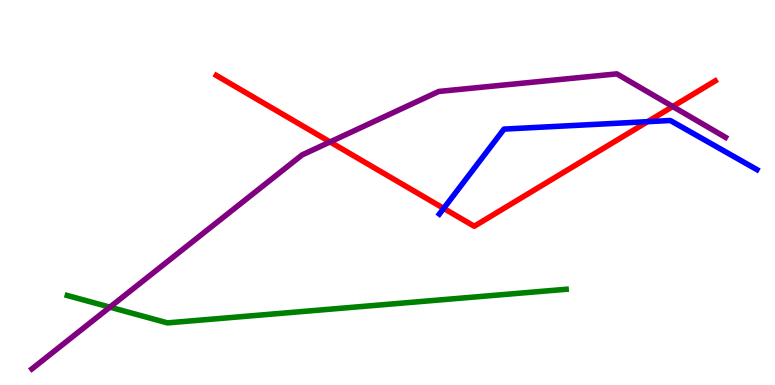[{'lines': ['blue', 'red'], 'intersections': [{'x': 5.72, 'y': 4.59}, {'x': 8.36, 'y': 6.84}]}, {'lines': ['green', 'red'], 'intersections': []}, {'lines': ['purple', 'red'], 'intersections': [{'x': 4.26, 'y': 6.31}, {'x': 8.68, 'y': 7.23}]}, {'lines': ['blue', 'green'], 'intersections': []}, {'lines': ['blue', 'purple'], 'intersections': []}, {'lines': ['green', 'purple'], 'intersections': [{'x': 1.42, 'y': 2.02}]}]